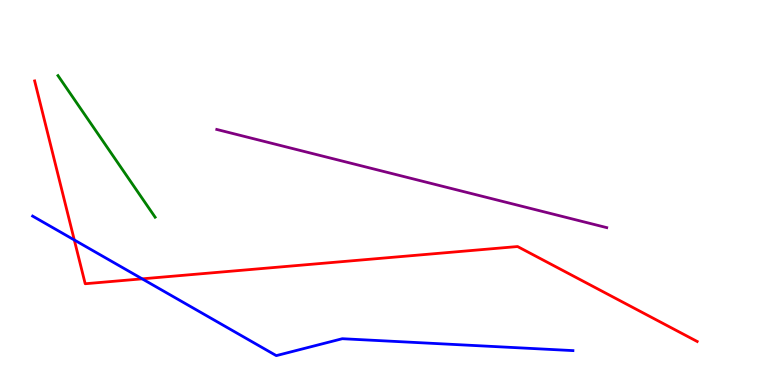[{'lines': ['blue', 'red'], 'intersections': [{'x': 0.959, 'y': 3.77}, {'x': 1.83, 'y': 2.76}]}, {'lines': ['green', 'red'], 'intersections': []}, {'lines': ['purple', 'red'], 'intersections': []}, {'lines': ['blue', 'green'], 'intersections': []}, {'lines': ['blue', 'purple'], 'intersections': []}, {'lines': ['green', 'purple'], 'intersections': []}]